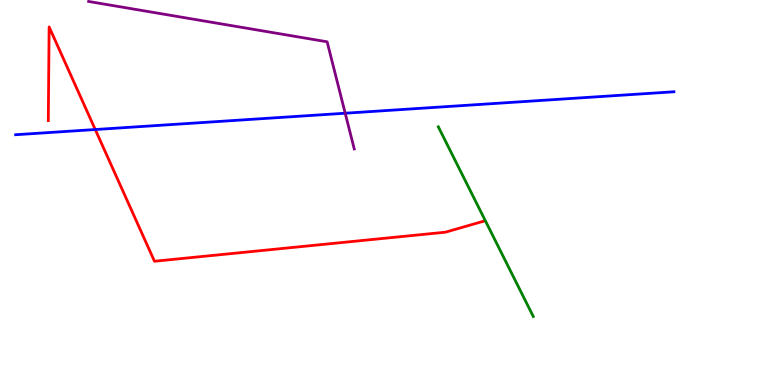[{'lines': ['blue', 'red'], 'intersections': [{'x': 1.23, 'y': 6.64}]}, {'lines': ['green', 'red'], 'intersections': []}, {'lines': ['purple', 'red'], 'intersections': []}, {'lines': ['blue', 'green'], 'intersections': []}, {'lines': ['blue', 'purple'], 'intersections': [{'x': 4.45, 'y': 7.06}]}, {'lines': ['green', 'purple'], 'intersections': []}]